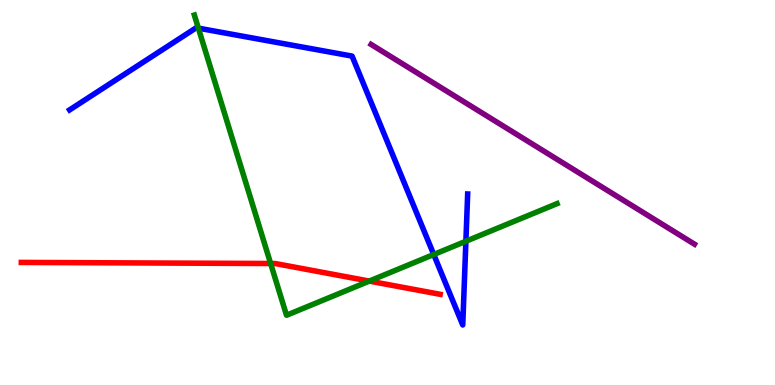[{'lines': ['blue', 'red'], 'intersections': []}, {'lines': ['green', 'red'], 'intersections': [{'x': 3.49, 'y': 3.16}, {'x': 4.77, 'y': 2.7}]}, {'lines': ['purple', 'red'], 'intersections': []}, {'lines': ['blue', 'green'], 'intersections': [{'x': 2.56, 'y': 9.27}, {'x': 5.6, 'y': 3.39}, {'x': 6.01, 'y': 3.73}]}, {'lines': ['blue', 'purple'], 'intersections': []}, {'lines': ['green', 'purple'], 'intersections': []}]